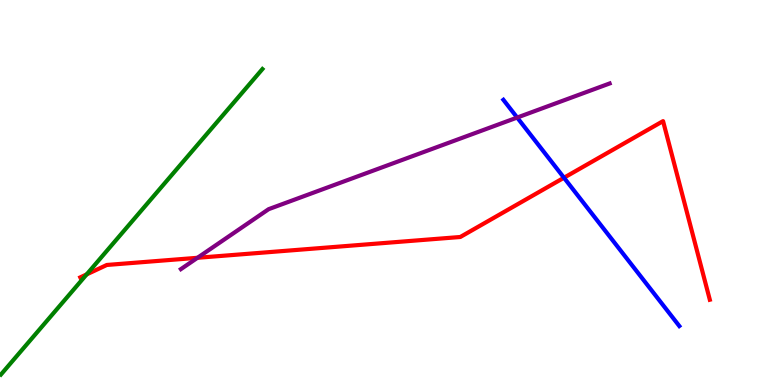[{'lines': ['blue', 'red'], 'intersections': [{'x': 7.28, 'y': 5.38}]}, {'lines': ['green', 'red'], 'intersections': [{'x': 1.12, 'y': 2.87}]}, {'lines': ['purple', 'red'], 'intersections': [{'x': 2.55, 'y': 3.3}]}, {'lines': ['blue', 'green'], 'intersections': []}, {'lines': ['blue', 'purple'], 'intersections': [{'x': 6.67, 'y': 6.95}]}, {'lines': ['green', 'purple'], 'intersections': []}]